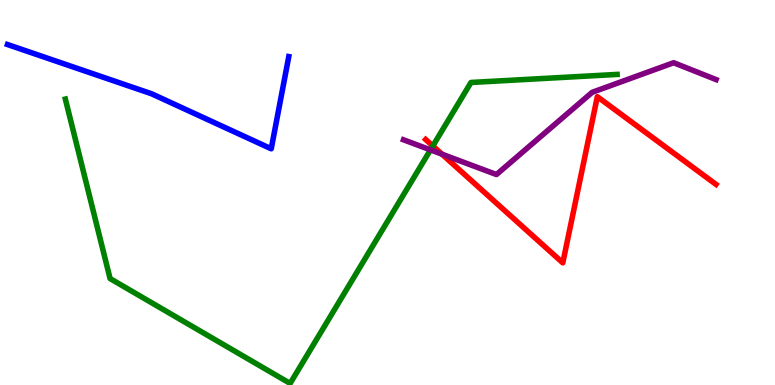[{'lines': ['blue', 'red'], 'intersections': []}, {'lines': ['green', 'red'], 'intersections': [{'x': 5.58, 'y': 6.21}]}, {'lines': ['purple', 'red'], 'intersections': [{'x': 5.7, 'y': 6.0}]}, {'lines': ['blue', 'green'], 'intersections': []}, {'lines': ['blue', 'purple'], 'intersections': []}, {'lines': ['green', 'purple'], 'intersections': [{'x': 5.55, 'y': 6.11}]}]